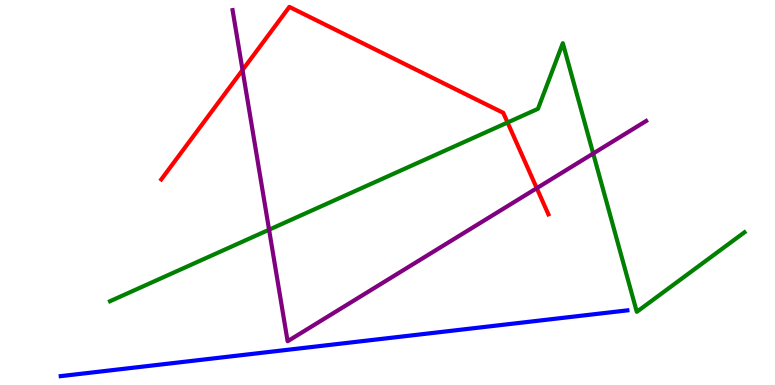[{'lines': ['blue', 'red'], 'intersections': []}, {'lines': ['green', 'red'], 'intersections': [{'x': 6.55, 'y': 6.82}]}, {'lines': ['purple', 'red'], 'intersections': [{'x': 3.13, 'y': 8.18}, {'x': 6.93, 'y': 5.11}]}, {'lines': ['blue', 'green'], 'intersections': []}, {'lines': ['blue', 'purple'], 'intersections': []}, {'lines': ['green', 'purple'], 'intersections': [{'x': 3.47, 'y': 4.03}, {'x': 7.65, 'y': 6.01}]}]